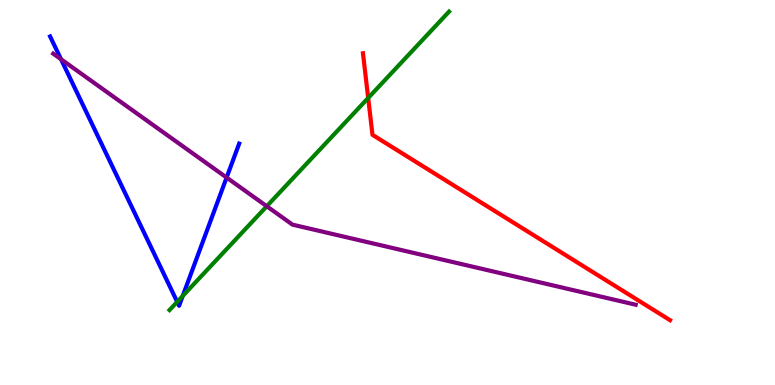[{'lines': ['blue', 'red'], 'intersections': []}, {'lines': ['green', 'red'], 'intersections': [{'x': 4.75, 'y': 7.46}]}, {'lines': ['purple', 'red'], 'intersections': []}, {'lines': ['blue', 'green'], 'intersections': [{'x': 2.29, 'y': 2.16}, {'x': 2.36, 'y': 2.31}]}, {'lines': ['blue', 'purple'], 'intersections': [{'x': 0.787, 'y': 8.46}, {'x': 2.92, 'y': 5.39}]}, {'lines': ['green', 'purple'], 'intersections': [{'x': 3.44, 'y': 4.64}]}]